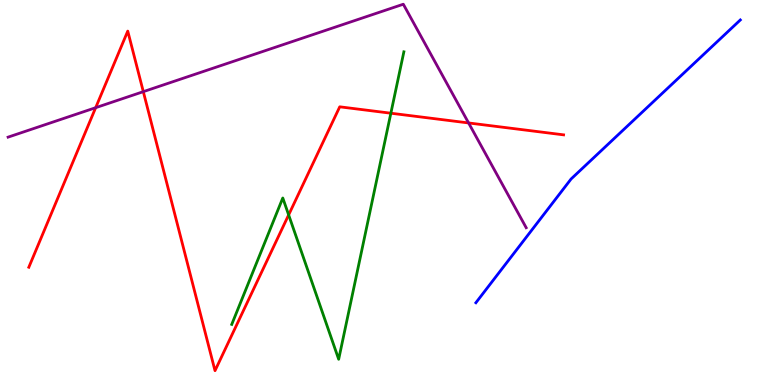[{'lines': ['blue', 'red'], 'intersections': []}, {'lines': ['green', 'red'], 'intersections': [{'x': 3.72, 'y': 4.42}, {'x': 5.04, 'y': 7.06}]}, {'lines': ['purple', 'red'], 'intersections': [{'x': 1.23, 'y': 7.2}, {'x': 1.85, 'y': 7.62}, {'x': 6.05, 'y': 6.81}]}, {'lines': ['blue', 'green'], 'intersections': []}, {'lines': ['blue', 'purple'], 'intersections': []}, {'lines': ['green', 'purple'], 'intersections': []}]